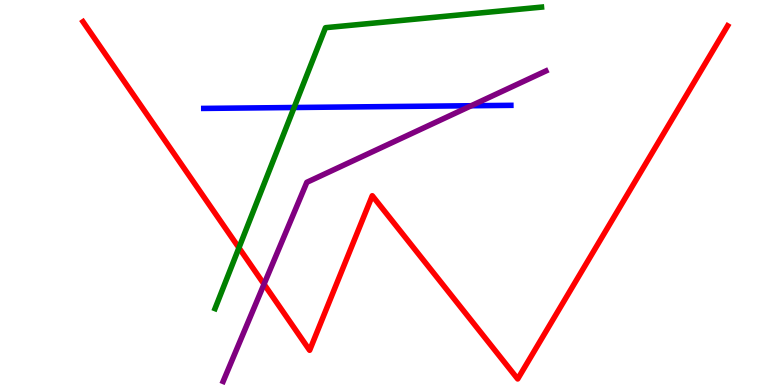[{'lines': ['blue', 'red'], 'intersections': []}, {'lines': ['green', 'red'], 'intersections': [{'x': 3.08, 'y': 3.56}]}, {'lines': ['purple', 'red'], 'intersections': [{'x': 3.41, 'y': 2.62}]}, {'lines': ['blue', 'green'], 'intersections': [{'x': 3.79, 'y': 7.21}]}, {'lines': ['blue', 'purple'], 'intersections': [{'x': 6.08, 'y': 7.25}]}, {'lines': ['green', 'purple'], 'intersections': []}]